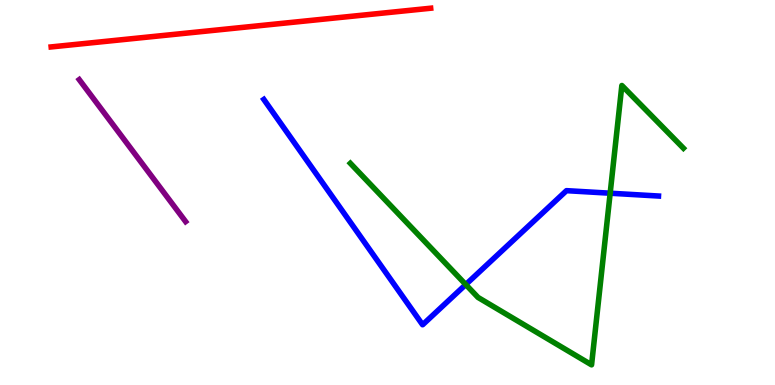[{'lines': ['blue', 'red'], 'intersections': []}, {'lines': ['green', 'red'], 'intersections': []}, {'lines': ['purple', 'red'], 'intersections': []}, {'lines': ['blue', 'green'], 'intersections': [{'x': 6.01, 'y': 2.61}, {'x': 7.87, 'y': 4.98}]}, {'lines': ['blue', 'purple'], 'intersections': []}, {'lines': ['green', 'purple'], 'intersections': []}]